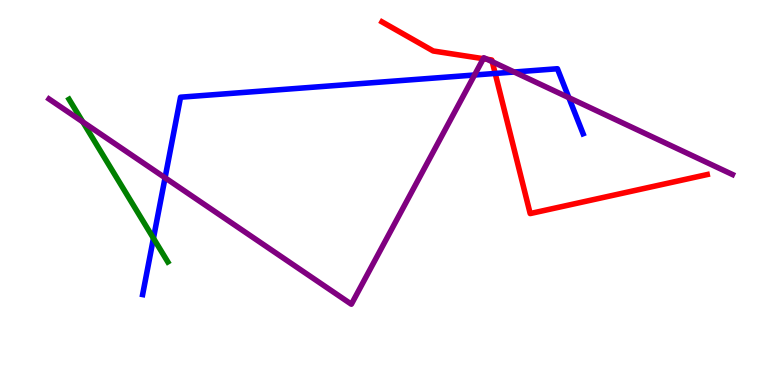[{'lines': ['blue', 'red'], 'intersections': [{'x': 6.39, 'y': 8.09}]}, {'lines': ['green', 'red'], 'intersections': []}, {'lines': ['purple', 'red'], 'intersections': [{'x': 6.24, 'y': 8.48}, {'x': 6.29, 'y': 8.46}, {'x': 6.35, 'y': 8.4}]}, {'lines': ['blue', 'green'], 'intersections': [{'x': 1.98, 'y': 3.81}]}, {'lines': ['blue', 'purple'], 'intersections': [{'x': 2.13, 'y': 5.38}, {'x': 6.12, 'y': 8.05}, {'x': 6.63, 'y': 8.13}, {'x': 7.34, 'y': 7.46}]}, {'lines': ['green', 'purple'], 'intersections': [{'x': 1.07, 'y': 6.83}]}]